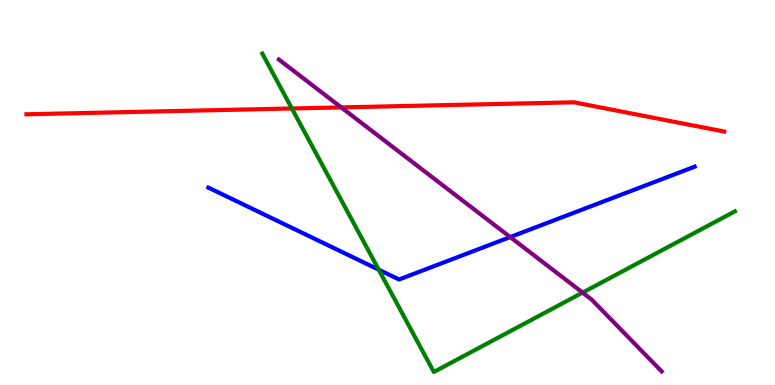[{'lines': ['blue', 'red'], 'intersections': []}, {'lines': ['green', 'red'], 'intersections': [{'x': 3.77, 'y': 7.18}]}, {'lines': ['purple', 'red'], 'intersections': [{'x': 4.4, 'y': 7.21}]}, {'lines': ['blue', 'green'], 'intersections': [{'x': 4.89, 'y': 3.0}]}, {'lines': ['blue', 'purple'], 'intersections': [{'x': 6.58, 'y': 3.84}]}, {'lines': ['green', 'purple'], 'intersections': [{'x': 7.52, 'y': 2.4}]}]